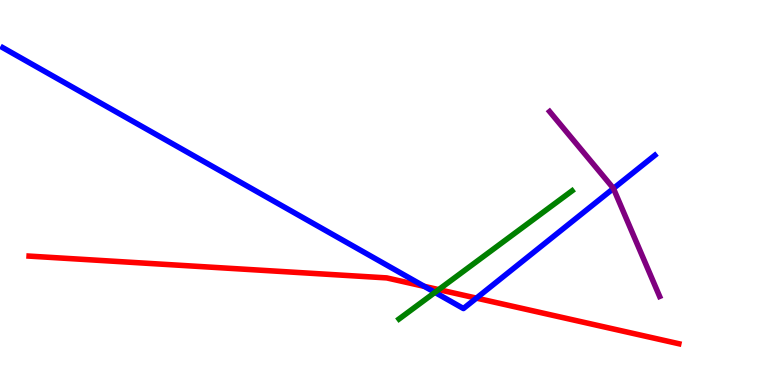[{'lines': ['blue', 'red'], 'intersections': [{'x': 5.48, 'y': 2.56}, {'x': 6.15, 'y': 2.26}]}, {'lines': ['green', 'red'], 'intersections': [{'x': 5.66, 'y': 2.48}]}, {'lines': ['purple', 'red'], 'intersections': []}, {'lines': ['blue', 'green'], 'intersections': [{'x': 5.61, 'y': 2.41}]}, {'lines': ['blue', 'purple'], 'intersections': [{'x': 7.92, 'y': 5.1}]}, {'lines': ['green', 'purple'], 'intersections': []}]